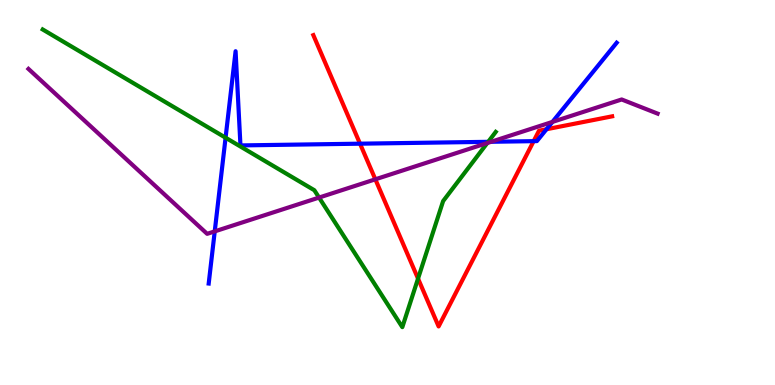[{'lines': ['blue', 'red'], 'intersections': [{'x': 4.65, 'y': 6.27}, {'x': 6.89, 'y': 6.33}, {'x': 7.05, 'y': 6.64}]}, {'lines': ['green', 'red'], 'intersections': [{'x': 5.39, 'y': 2.76}]}, {'lines': ['purple', 'red'], 'intersections': [{'x': 4.84, 'y': 5.34}]}, {'lines': ['blue', 'green'], 'intersections': [{'x': 2.91, 'y': 6.42}, {'x': 6.3, 'y': 6.32}]}, {'lines': ['blue', 'purple'], 'intersections': [{'x': 2.77, 'y': 3.99}, {'x': 6.34, 'y': 6.32}, {'x': 7.13, 'y': 6.83}]}, {'lines': ['green', 'purple'], 'intersections': [{'x': 4.12, 'y': 4.87}, {'x': 6.29, 'y': 6.28}]}]